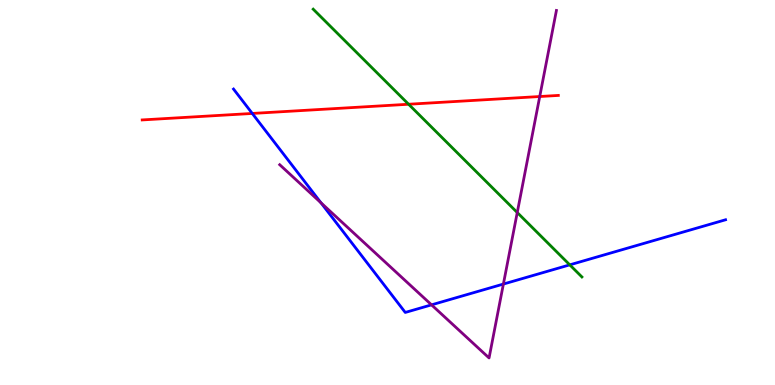[{'lines': ['blue', 'red'], 'intersections': [{'x': 3.26, 'y': 7.05}]}, {'lines': ['green', 'red'], 'intersections': [{'x': 5.27, 'y': 7.29}]}, {'lines': ['purple', 'red'], 'intersections': [{'x': 6.96, 'y': 7.49}]}, {'lines': ['blue', 'green'], 'intersections': [{'x': 7.35, 'y': 3.12}]}, {'lines': ['blue', 'purple'], 'intersections': [{'x': 4.14, 'y': 4.73}, {'x': 5.57, 'y': 2.08}, {'x': 6.5, 'y': 2.62}]}, {'lines': ['green', 'purple'], 'intersections': [{'x': 6.67, 'y': 4.48}]}]